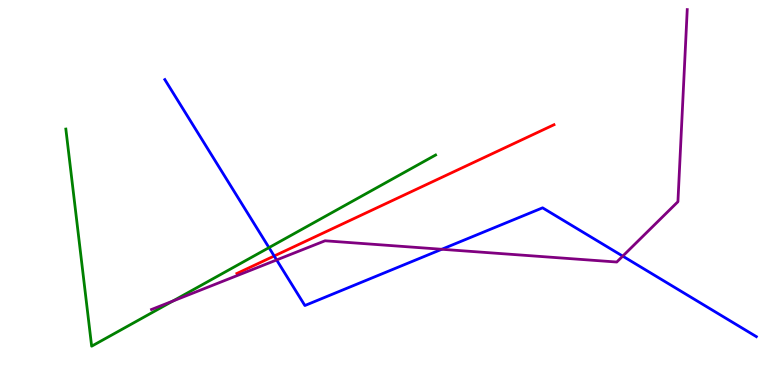[{'lines': ['blue', 'red'], 'intersections': [{'x': 3.54, 'y': 3.35}]}, {'lines': ['green', 'red'], 'intersections': []}, {'lines': ['purple', 'red'], 'intersections': []}, {'lines': ['blue', 'green'], 'intersections': [{'x': 3.47, 'y': 3.57}]}, {'lines': ['blue', 'purple'], 'intersections': [{'x': 3.57, 'y': 3.25}, {'x': 5.7, 'y': 3.53}, {'x': 8.04, 'y': 3.35}]}, {'lines': ['green', 'purple'], 'intersections': [{'x': 2.23, 'y': 2.18}]}]